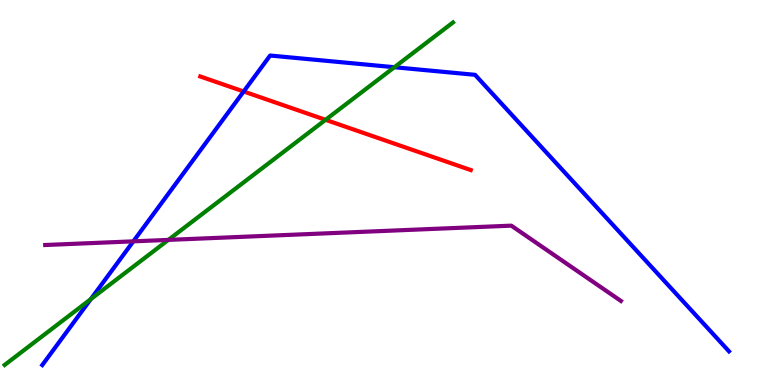[{'lines': ['blue', 'red'], 'intersections': [{'x': 3.14, 'y': 7.62}]}, {'lines': ['green', 'red'], 'intersections': [{'x': 4.2, 'y': 6.89}]}, {'lines': ['purple', 'red'], 'intersections': []}, {'lines': ['blue', 'green'], 'intersections': [{'x': 1.17, 'y': 2.23}, {'x': 5.09, 'y': 8.25}]}, {'lines': ['blue', 'purple'], 'intersections': [{'x': 1.72, 'y': 3.73}]}, {'lines': ['green', 'purple'], 'intersections': [{'x': 2.17, 'y': 3.77}]}]